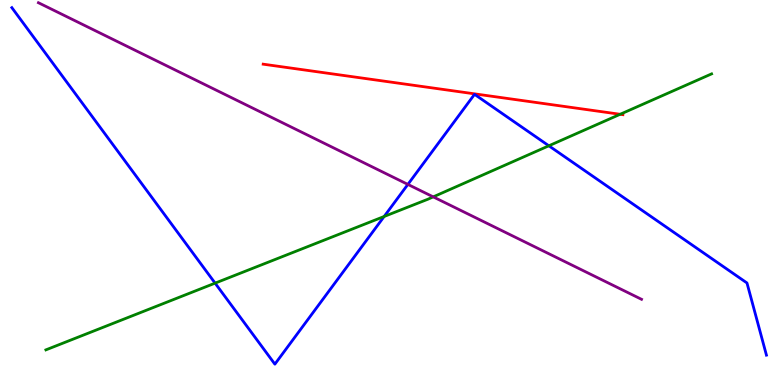[{'lines': ['blue', 'red'], 'intersections': []}, {'lines': ['green', 'red'], 'intersections': [{'x': 8.0, 'y': 7.03}]}, {'lines': ['purple', 'red'], 'intersections': []}, {'lines': ['blue', 'green'], 'intersections': [{'x': 2.78, 'y': 2.65}, {'x': 4.96, 'y': 4.38}, {'x': 7.08, 'y': 6.21}]}, {'lines': ['blue', 'purple'], 'intersections': [{'x': 5.26, 'y': 5.21}]}, {'lines': ['green', 'purple'], 'intersections': [{'x': 5.59, 'y': 4.89}]}]